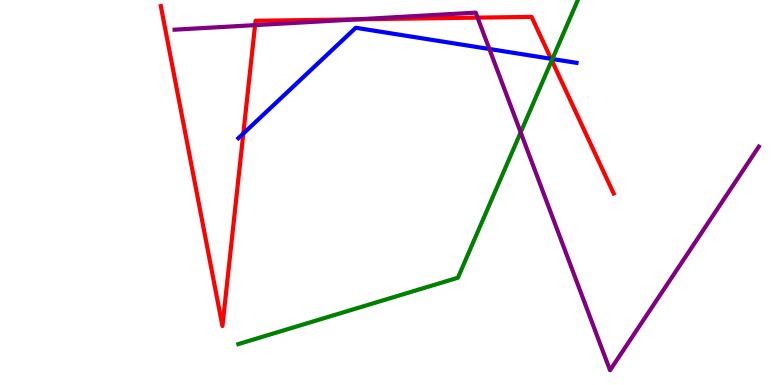[{'lines': ['blue', 'red'], 'intersections': [{'x': 3.14, 'y': 6.53}, {'x': 7.11, 'y': 8.47}]}, {'lines': ['green', 'red'], 'intersections': [{'x': 7.12, 'y': 8.43}]}, {'lines': ['purple', 'red'], 'intersections': [{'x': 3.29, 'y': 9.35}, {'x': 4.61, 'y': 9.5}, {'x': 6.16, 'y': 9.54}]}, {'lines': ['blue', 'green'], 'intersections': [{'x': 7.13, 'y': 8.47}]}, {'lines': ['blue', 'purple'], 'intersections': [{'x': 6.31, 'y': 8.73}]}, {'lines': ['green', 'purple'], 'intersections': [{'x': 6.72, 'y': 6.56}]}]